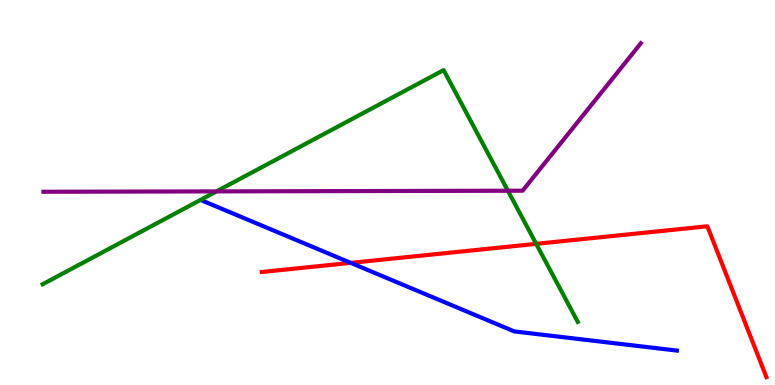[{'lines': ['blue', 'red'], 'intersections': [{'x': 4.53, 'y': 3.17}]}, {'lines': ['green', 'red'], 'intersections': [{'x': 6.92, 'y': 3.67}]}, {'lines': ['purple', 'red'], 'intersections': []}, {'lines': ['blue', 'green'], 'intersections': []}, {'lines': ['blue', 'purple'], 'intersections': []}, {'lines': ['green', 'purple'], 'intersections': [{'x': 2.79, 'y': 5.03}, {'x': 6.55, 'y': 5.05}]}]